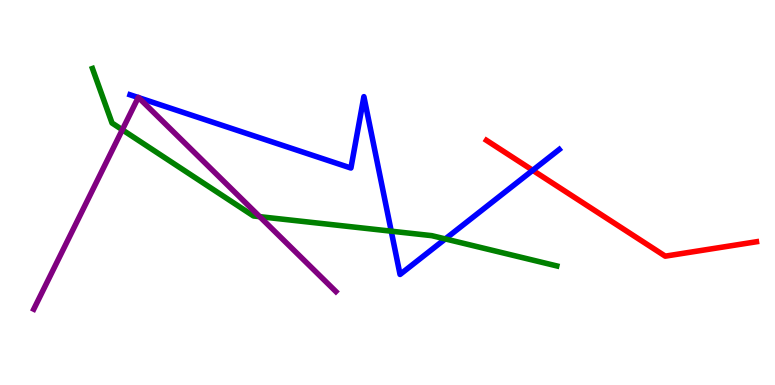[{'lines': ['blue', 'red'], 'intersections': [{'x': 6.87, 'y': 5.58}]}, {'lines': ['green', 'red'], 'intersections': []}, {'lines': ['purple', 'red'], 'intersections': []}, {'lines': ['blue', 'green'], 'intersections': [{'x': 5.05, 'y': 4.0}, {'x': 5.75, 'y': 3.79}]}, {'lines': ['blue', 'purple'], 'intersections': [{'x': 1.78, 'y': 7.47}, {'x': 1.79, 'y': 7.46}]}, {'lines': ['green', 'purple'], 'intersections': [{'x': 1.58, 'y': 6.63}, {'x': 3.35, 'y': 4.37}]}]